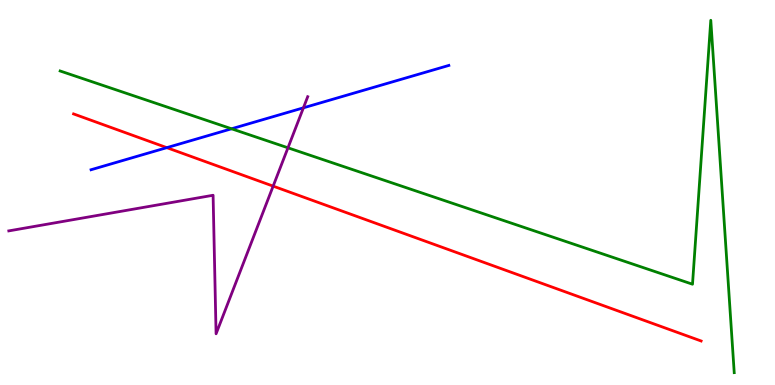[{'lines': ['blue', 'red'], 'intersections': [{'x': 2.15, 'y': 6.16}]}, {'lines': ['green', 'red'], 'intersections': []}, {'lines': ['purple', 'red'], 'intersections': [{'x': 3.52, 'y': 5.17}]}, {'lines': ['blue', 'green'], 'intersections': [{'x': 2.99, 'y': 6.66}]}, {'lines': ['blue', 'purple'], 'intersections': [{'x': 3.92, 'y': 7.2}]}, {'lines': ['green', 'purple'], 'intersections': [{'x': 3.72, 'y': 6.16}]}]